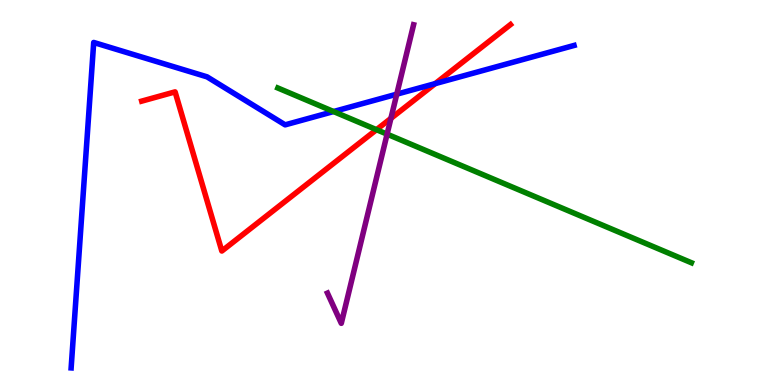[{'lines': ['blue', 'red'], 'intersections': [{'x': 5.62, 'y': 7.83}]}, {'lines': ['green', 'red'], 'intersections': [{'x': 4.86, 'y': 6.63}]}, {'lines': ['purple', 'red'], 'intersections': [{'x': 5.04, 'y': 6.93}]}, {'lines': ['blue', 'green'], 'intersections': [{'x': 4.3, 'y': 7.1}]}, {'lines': ['blue', 'purple'], 'intersections': [{'x': 5.12, 'y': 7.55}]}, {'lines': ['green', 'purple'], 'intersections': [{'x': 4.99, 'y': 6.52}]}]